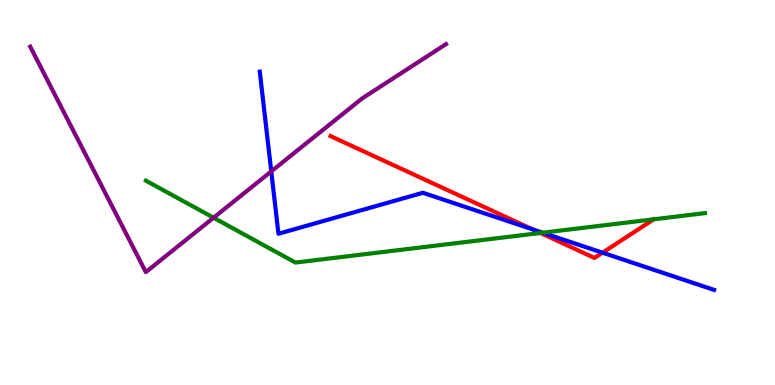[{'lines': ['blue', 'red'], 'intersections': [{'x': 6.87, 'y': 4.04}, {'x': 7.77, 'y': 3.44}]}, {'lines': ['green', 'red'], 'intersections': [{'x': 6.97, 'y': 3.95}]}, {'lines': ['purple', 'red'], 'intersections': []}, {'lines': ['blue', 'green'], 'intersections': [{'x': 7.0, 'y': 3.96}]}, {'lines': ['blue', 'purple'], 'intersections': [{'x': 3.5, 'y': 5.55}]}, {'lines': ['green', 'purple'], 'intersections': [{'x': 2.76, 'y': 4.35}]}]